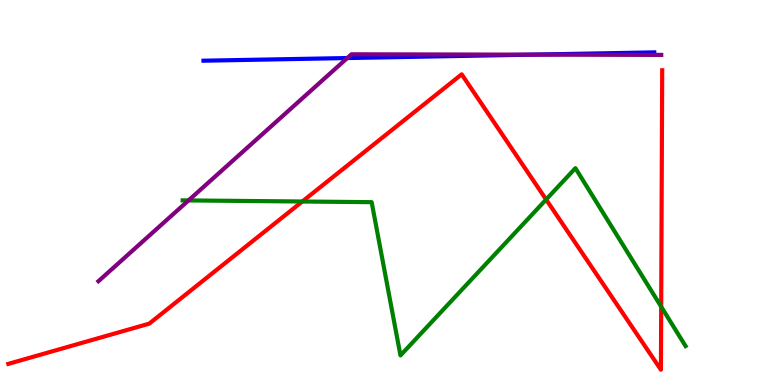[{'lines': ['blue', 'red'], 'intersections': []}, {'lines': ['green', 'red'], 'intersections': [{'x': 3.9, 'y': 4.77}, {'x': 7.05, 'y': 4.82}, {'x': 8.53, 'y': 2.03}]}, {'lines': ['purple', 'red'], 'intersections': []}, {'lines': ['blue', 'green'], 'intersections': []}, {'lines': ['blue', 'purple'], 'intersections': [{'x': 4.48, 'y': 8.49}, {'x': 6.85, 'y': 8.58}]}, {'lines': ['green', 'purple'], 'intersections': [{'x': 2.43, 'y': 4.79}]}]